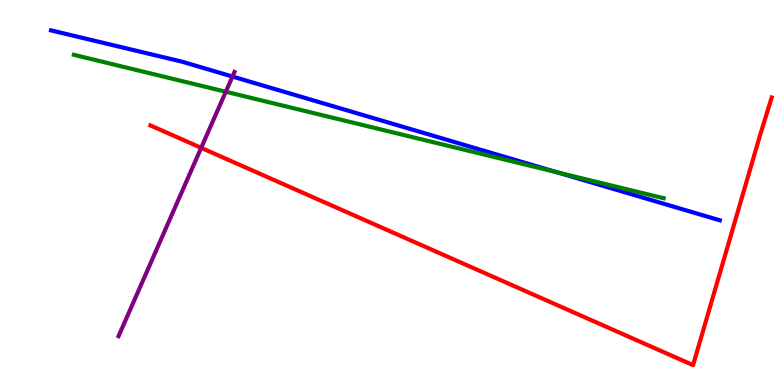[{'lines': ['blue', 'red'], 'intersections': []}, {'lines': ['green', 'red'], 'intersections': []}, {'lines': ['purple', 'red'], 'intersections': [{'x': 2.6, 'y': 6.16}]}, {'lines': ['blue', 'green'], 'intersections': [{'x': 7.19, 'y': 5.52}]}, {'lines': ['blue', 'purple'], 'intersections': [{'x': 3.0, 'y': 8.01}]}, {'lines': ['green', 'purple'], 'intersections': [{'x': 2.91, 'y': 7.62}]}]